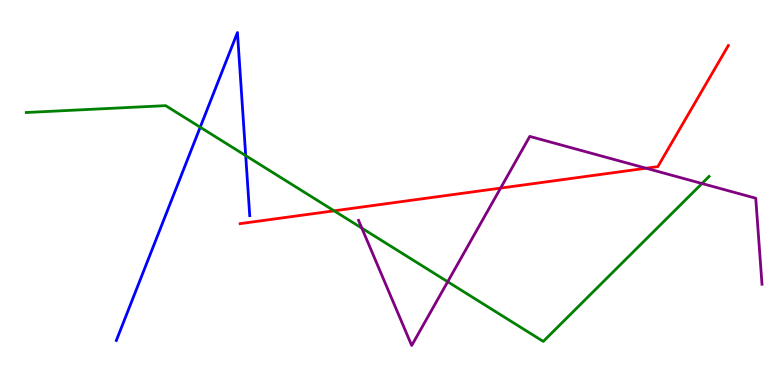[{'lines': ['blue', 'red'], 'intersections': []}, {'lines': ['green', 'red'], 'intersections': [{'x': 4.31, 'y': 4.52}]}, {'lines': ['purple', 'red'], 'intersections': [{'x': 6.46, 'y': 5.11}, {'x': 8.34, 'y': 5.63}]}, {'lines': ['blue', 'green'], 'intersections': [{'x': 2.58, 'y': 6.7}, {'x': 3.17, 'y': 5.96}]}, {'lines': ['blue', 'purple'], 'intersections': []}, {'lines': ['green', 'purple'], 'intersections': [{'x': 4.67, 'y': 4.07}, {'x': 5.78, 'y': 2.68}, {'x': 9.06, 'y': 5.23}]}]